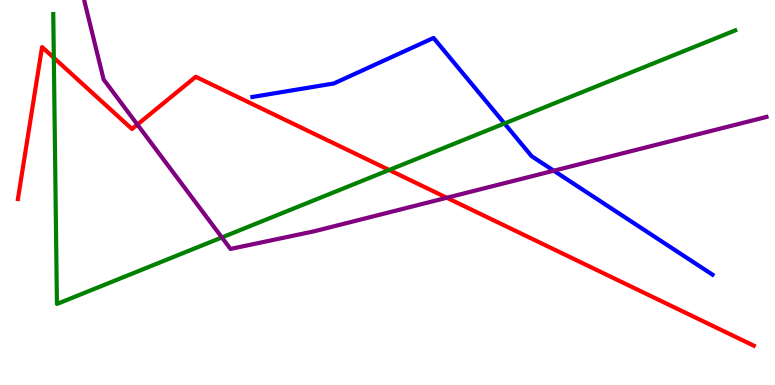[{'lines': ['blue', 'red'], 'intersections': []}, {'lines': ['green', 'red'], 'intersections': [{'x': 0.694, 'y': 8.5}, {'x': 5.02, 'y': 5.59}]}, {'lines': ['purple', 'red'], 'intersections': [{'x': 1.77, 'y': 6.76}, {'x': 5.77, 'y': 4.86}]}, {'lines': ['blue', 'green'], 'intersections': [{'x': 6.51, 'y': 6.79}]}, {'lines': ['blue', 'purple'], 'intersections': [{'x': 7.15, 'y': 5.57}]}, {'lines': ['green', 'purple'], 'intersections': [{'x': 2.86, 'y': 3.83}]}]